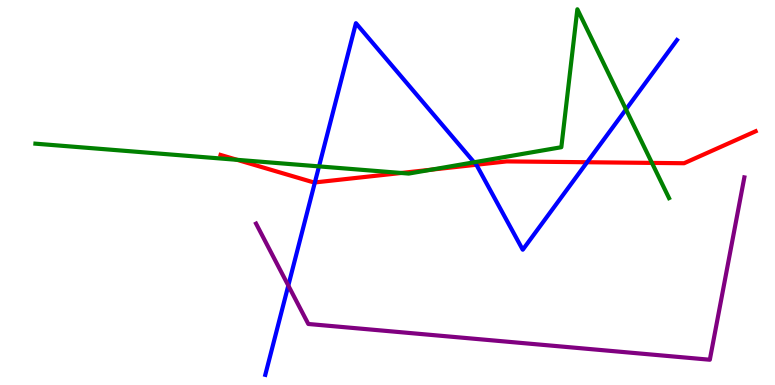[{'lines': ['blue', 'red'], 'intersections': [{'x': 4.06, 'y': 5.26}, {'x': 6.14, 'y': 5.72}, {'x': 7.58, 'y': 5.79}]}, {'lines': ['green', 'red'], 'intersections': [{'x': 3.06, 'y': 5.85}, {'x': 5.18, 'y': 5.51}, {'x': 5.57, 'y': 5.59}, {'x': 8.41, 'y': 5.77}]}, {'lines': ['purple', 'red'], 'intersections': []}, {'lines': ['blue', 'green'], 'intersections': [{'x': 4.12, 'y': 5.68}, {'x': 6.12, 'y': 5.78}, {'x': 8.08, 'y': 7.16}]}, {'lines': ['blue', 'purple'], 'intersections': [{'x': 3.72, 'y': 2.58}]}, {'lines': ['green', 'purple'], 'intersections': []}]